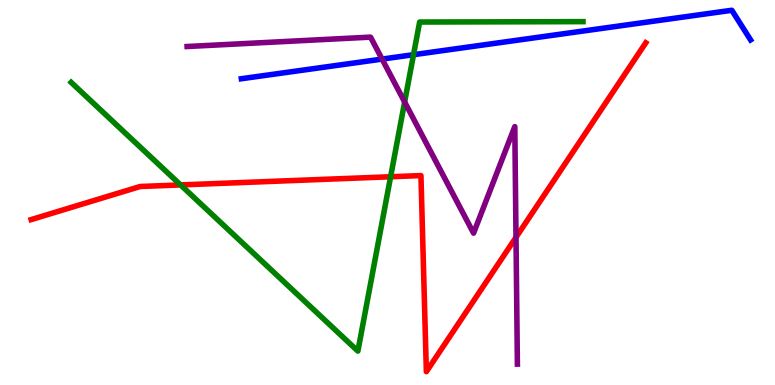[{'lines': ['blue', 'red'], 'intersections': []}, {'lines': ['green', 'red'], 'intersections': [{'x': 2.33, 'y': 5.2}, {'x': 5.04, 'y': 5.41}]}, {'lines': ['purple', 'red'], 'intersections': [{'x': 6.66, 'y': 3.84}]}, {'lines': ['blue', 'green'], 'intersections': [{'x': 5.34, 'y': 8.58}]}, {'lines': ['blue', 'purple'], 'intersections': [{'x': 4.93, 'y': 8.47}]}, {'lines': ['green', 'purple'], 'intersections': [{'x': 5.22, 'y': 7.35}]}]